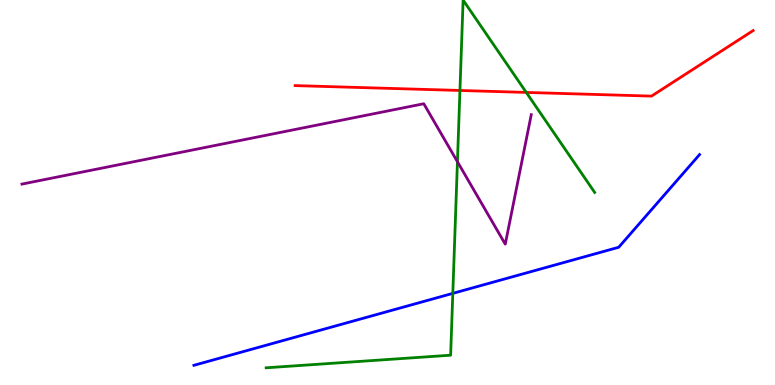[{'lines': ['blue', 'red'], 'intersections': []}, {'lines': ['green', 'red'], 'intersections': [{'x': 5.93, 'y': 7.65}, {'x': 6.79, 'y': 7.6}]}, {'lines': ['purple', 'red'], 'intersections': []}, {'lines': ['blue', 'green'], 'intersections': [{'x': 5.84, 'y': 2.38}]}, {'lines': ['blue', 'purple'], 'intersections': []}, {'lines': ['green', 'purple'], 'intersections': [{'x': 5.9, 'y': 5.8}]}]